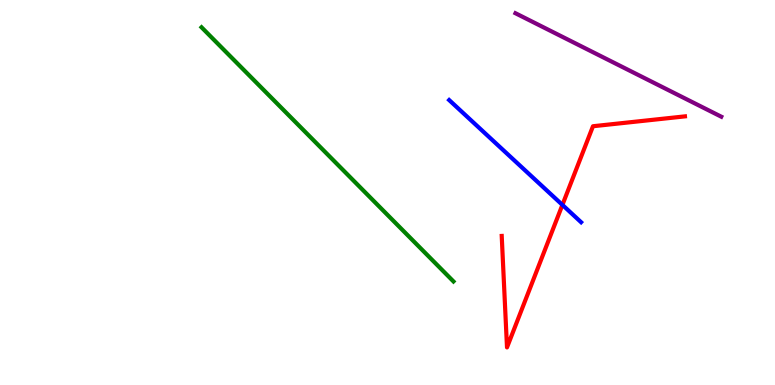[{'lines': ['blue', 'red'], 'intersections': [{'x': 7.26, 'y': 4.68}]}, {'lines': ['green', 'red'], 'intersections': []}, {'lines': ['purple', 'red'], 'intersections': []}, {'lines': ['blue', 'green'], 'intersections': []}, {'lines': ['blue', 'purple'], 'intersections': []}, {'lines': ['green', 'purple'], 'intersections': []}]